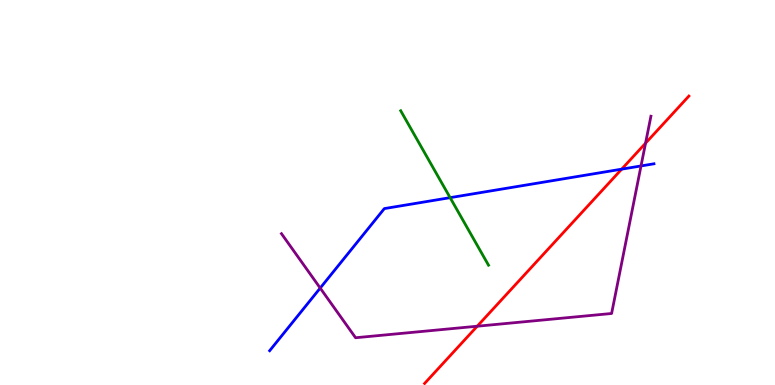[{'lines': ['blue', 'red'], 'intersections': [{'x': 8.02, 'y': 5.61}]}, {'lines': ['green', 'red'], 'intersections': []}, {'lines': ['purple', 'red'], 'intersections': [{'x': 6.16, 'y': 1.53}, {'x': 8.33, 'y': 6.28}]}, {'lines': ['blue', 'green'], 'intersections': [{'x': 5.81, 'y': 4.87}]}, {'lines': ['blue', 'purple'], 'intersections': [{'x': 4.13, 'y': 2.52}, {'x': 8.27, 'y': 5.69}]}, {'lines': ['green', 'purple'], 'intersections': []}]